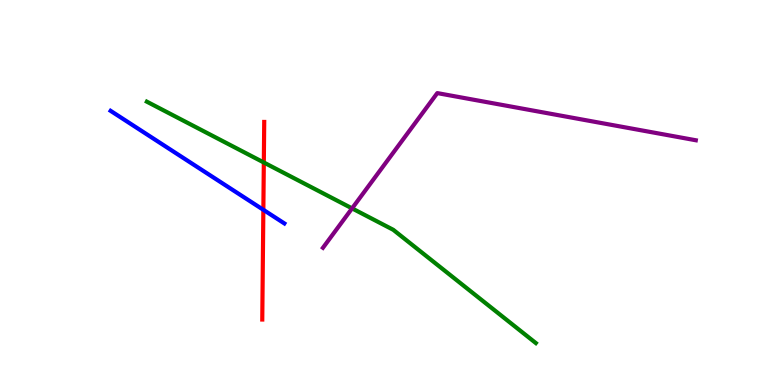[{'lines': ['blue', 'red'], 'intersections': [{'x': 3.4, 'y': 4.55}]}, {'lines': ['green', 'red'], 'intersections': [{'x': 3.4, 'y': 5.78}]}, {'lines': ['purple', 'red'], 'intersections': []}, {'lines': ['blue', 'green'], 'intersections': []}, {'lines': ['blue', 'purple'], 'intersections': []}, {'lines': ['green', 'purple'], 'intersections': [{'x': 4.54, 'y': 4.59}]}]